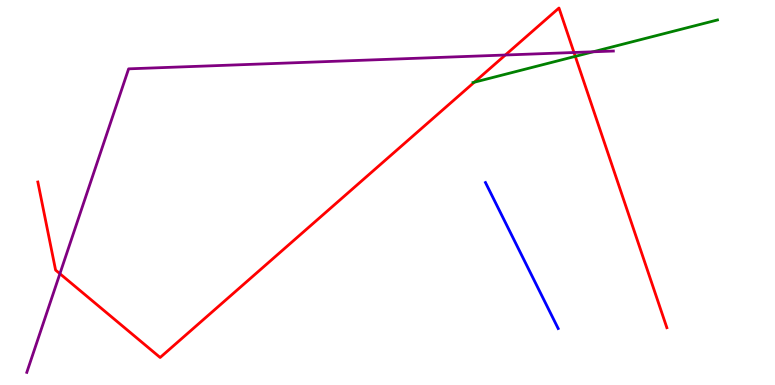[{'lines': ['blue', 'red'], 'intersections': []}, {'lines': ['green', 'red'], 'intersections': [{'x': 6.12, 'y': 7.86}, {'x': 7.42, 'y': 8.54}]}, {'lines': ['purple', 'red'], 'intersections': [{'x': 0.773, 'y': 2.89}, {'x': 6.52, 'y': 8.57}, {'x': 7.41, 'y': 8.64}]}, {'lines': ['blue', 'green'], 'intersections': []}, {'lines': ['blue', 'purple'], 'intersections': []}, {'lines': ['green', 'purple'], 'intersections': [{'x': 7.65, 'y': 8.65}]}]